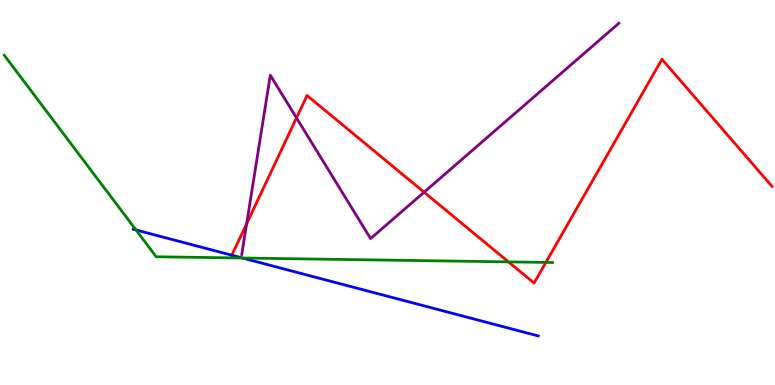[{'lines': ['blue', 'red'], 'intersections': [{'x': 2.99, 'y': 3.37}]}, {'lines': ['green', 'red'], 'intersections': [{'x': 6.56, 'y': 3.2}, {'x': 7.04, 'y': 3.18}]}, {'lines': ['purple', 'red'], 'intersections': [{'x': 3.18, 'y': 4.19}, {'x': 3.83, 'y': 6.94}, {'x': 5.47, 'y': 5.01}]}, {'lines': ['blue', 'green'], 'intersections': [{'x': 1.76, 'y': 4.03}, {'x': 3.13, 'y': 3.3}]}, {'lines': ['blue', 'purple'], 'intersections': []}, {'lines': ['green', 'purple'], 'intersections': []}]